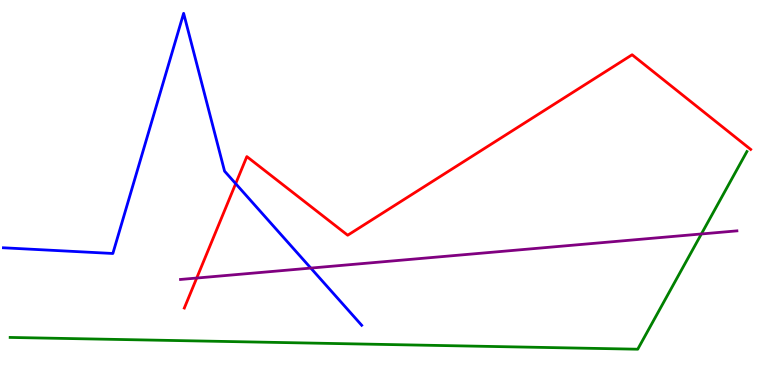[{'lines': ['blue', 'red'], 'intersections': [{'x': 3.04, 'y': 5.23}]}, {'lines': ['green', 'red'], 'intersections': []}, {'lines': ['purple', 'red'], 'intersections': [{'x': 2.54, 'y': 2.78}]}, {'lines': ['blue', 'green'], 'intersections': []}, {'lines': ['blue', 'purple'], 'intersections': [{'x': 4.01, 'y': 3.04}]}, {'lines': ['green', 'purple'], 'intersections': [{'x': 9.05, 'y': 3.92}]}]